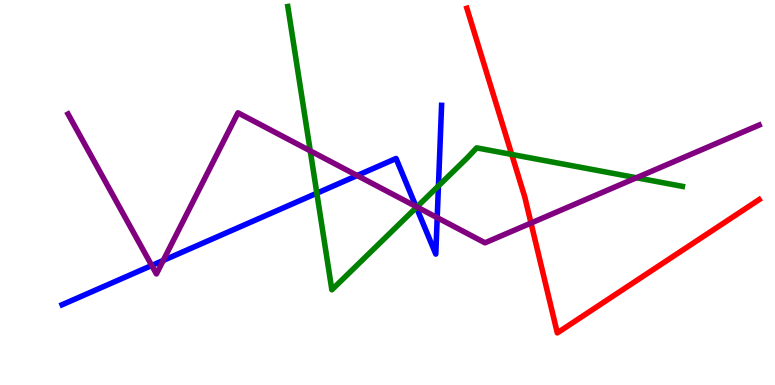[{'lines': ['blue', 'red'], 'intersections': []}, {'lines': ['green', 'red'], 'intersections': [{'x': 6.6, 'y': 5.99}]}, {'lines': ['purple', 'red'], 'intersections': [{'x': 6.85, 'y': 4.21}]}, {'lines': ['blue', 'green'], 'intersections': [{'x': 4.09, 'y': 4.98}, {'x': 5.37, 'y': 4.61}, {'x': 5.66, 'y': 5.17}]}, {'lines': ['blue', 'purple'], 'intersections': [{'x': 1.96, 'y': 3.1}, {'x': 2.11, 'y': 3.24}, {'x': 4.61, 'y': 5.44}, {'x': 5.37, 'y': 4.64}, {'x': 5.64, 'y': 4.35}]}, {'lines': ['green', 'purple'], 'intersections': [{'x': 4.0, 'y': 6.08}, {'x': 5.38, 'y': 4.62}, {'x': 8.21, 'y': 5.38}]}]